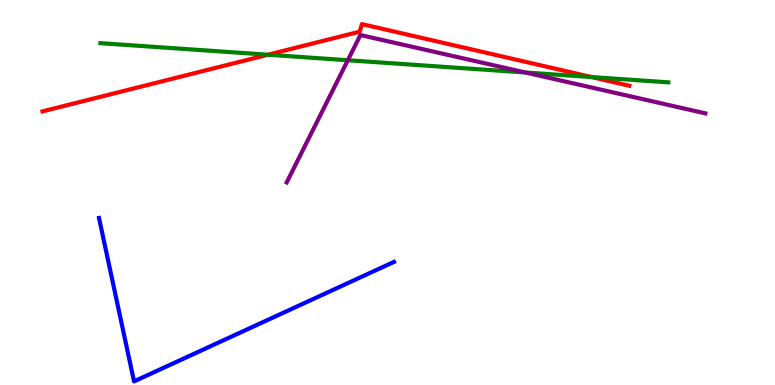[{'lines': ['blue', 'red'], 'intersections': []}, {'lines': ['green', 'red'], 'intersections': [{'x': 3.46, 'y': 8.58}, {'x': 7.63, 'y': 8.0}]}, {'lines': ['purple', 'red'], 'intersections': []}, {'lines': ['blue', 'green'], 'intersections': []}, {'lines': ['blue', 'purple'], 'intersections': []}, {'lines': ['green', 'purple'], 'intersections': [{'x': 4.49, 'y': 8.44}, {'x': 6.78, 'y': 8.12}]}]